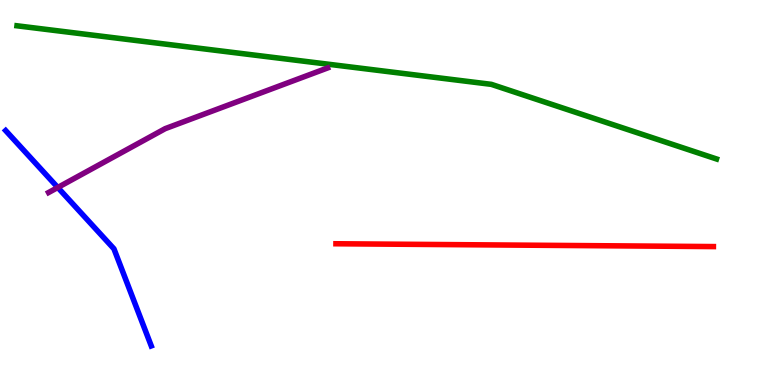[{'lines': ['blue', 'red'], 'intersections': []}, {'lines': ['green', 'red'], 'intersections': []}, {'lines': ['purple', 'red'], 'intersections': []}, {'lines': ['blue', 'green'], 'intersections': []}, {'lines': ['blue', 'purple'], 'intersections': [{'x': 0.746, 'y': 5.13}]}, {'lines': ['green', 'purple'], 'intersections': []}]